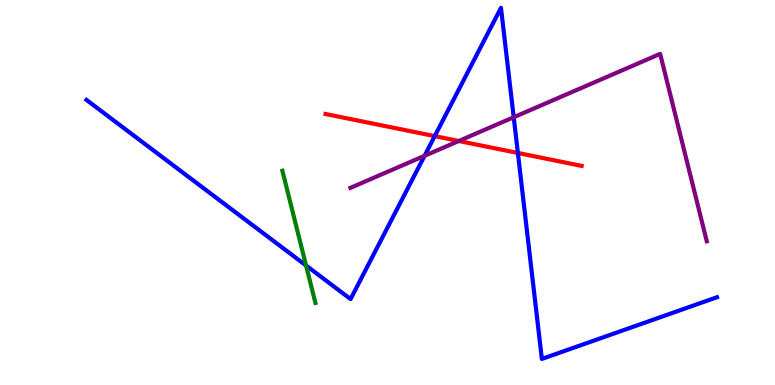[{'lines': ['blue', 'red'], 'intersections': [{'x': 5.61, 'y': 6.46}, {'x': 6.68, 'y': 6.03}]}, {'lines': ['green', 'red'], 'intersections': []}, {'lines': ['purple', 'red'], 'intersections': [{'x': 5.92, 'y': 6.34}]}, {'lines': ['blue', 'green'], 'intersections': [{'x': 3.95, 'y': 3.1}]}, {'lines': ['blue', 'purple'], 'intersections': [{'x': 5.48, 'y': 5.95}, {'x': 6.63, 'y': 6.95}]}, {'lines': ['green', 'purple'], 'intersections': []}]